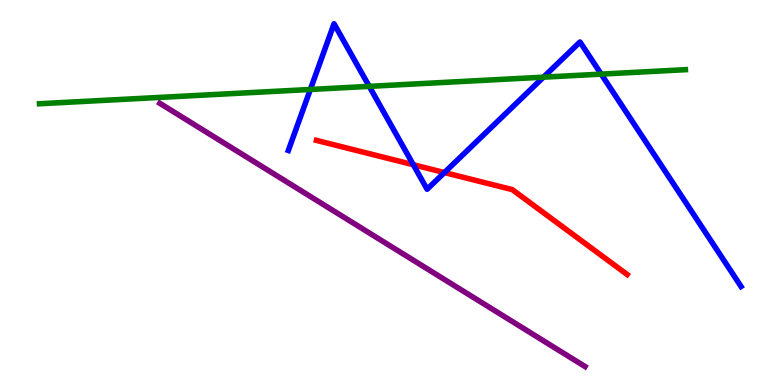[{'lines': ['blue', 'red'], 'intersections': [{'x': 5.33, 'y': 5.72}, {'x': 5.73, 'y': 5.52}]}, {'lines': ['green', 'red'], 'intersections': []}, {'lines': ['purple', 'red'], 'intersections': []}, {'lines': ['blue', 'green'], 'intersections': [{'x': 4.0, 'y': 7.68}, {'x': 4.76, 'y': 7.76}, {'x': 7.01, 'y': 8.0}, {'x': 7.76, 'y': 8.07}]}, {'lines': ['blue', 'purple'], 'intersections': []}, {'lines': ['green', 'purple'], 'intersections': []}]